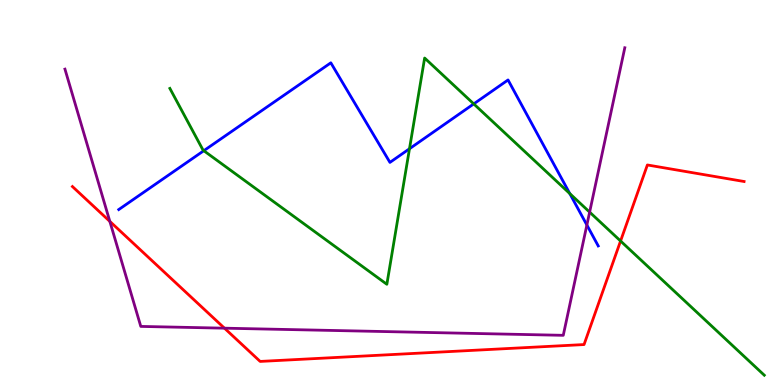[{'lines': ['blue', 'red'], 'intersections': []}, {'lines': ['green', 'red'], 'intersections': [{'x': 8.01, 'y': 3.74}]}, {'lines': ['purple', 'red'], 'intersections': [{'x': 1.42, 'y': 4.25}, {'x': 2.9, 'y': 1.48}]}, {'lines': ['blue', 'green'], 'intersections': [{'x': 2.63, 'y': 6.09}, {'x': 5.28, 'y': 6.14}, {'x': 6.11, 'y': 7.3}, {'x': 7.35, 'y': 4.97}]}, {'lines': ['blue', 'purple'], 'intersections': [{'x': 7.57, 'y': 4.16}]}, {'lines': ['green', 'purple'], 'intersections': [{'x': 7.61, 'y': 4.49}]}]